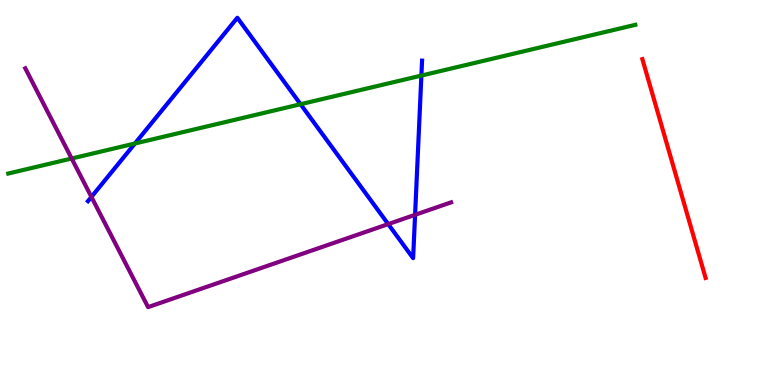[{'lines': ['blue', 'red'], 'intersections': []}, {'lines': ['green', 'red'], 'intersections': []}, {'lines': ['purple', 'red'], 'intersections': []}, {'lines': ['blue', 'green'], 'intersections': [{'x': 1.74, 'y': 6.27}, {'x': 3.88, 'y': 7.29}, {'x': 5.44, 'y': 8.04}]}, {'lines': ['blue', 'purple'], 'intersections': [{'x': 1.18, 'y': 4.89}, {'x': 5.01, 'y': 4.18}, {'x': 5.36, 'y': 4.42}]}, {'lines': ['green', 'purple'], 'intersections': [{'x': 0.925, 'y': 5.88}]}]